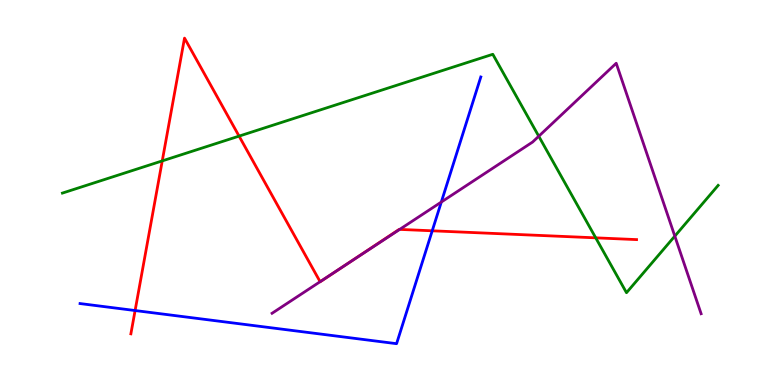[{'lines': ['blue', 'red'], 'intersections': [{'x': 1.74, 'y': 1.93}, {'x': 5.58, 'y': 4.01}]}, {'lines': ['green', 'red'], 'intersections': [{'x': 2.09, 'y': 5.82}, {'x': 3.08, 'y': 6.46}, {'x': 7.69, 'y': 3.82}]}, {'lines': ['purple', 'red'], 'intersections': [{'x': 4.13, 'y': 2.68}, {'x': 4.41, 'y': 3.05}, {'x': 5.16, 'y': 4.04}]}, {'lines': ['blue', 'green'], 'intersections': []}, {'lines': ['blue', 'purple'], 'intersections': [{'x': 5.69, 'y': 4.75}]}, {'lines': ['green', 'purple'], 'intersections': [{'x': 6.95, 'y': 6.46}, {'x': 8.71, 'y': 3.87}]}]